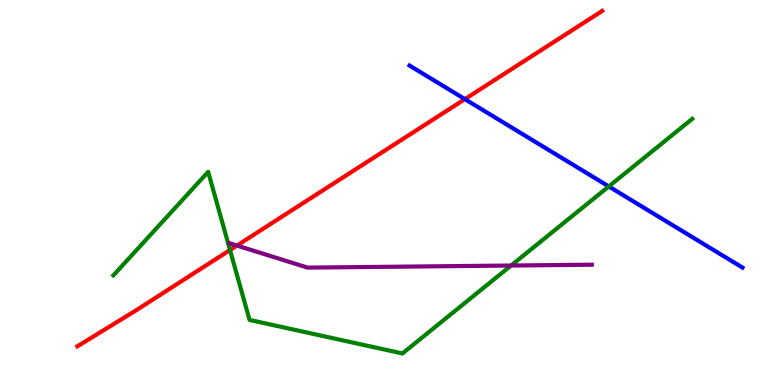[{'lines': ['blue', 'red'], 'intersections': [{'x': 6.0, 'y': 7.43}]}, {'lines': ['green', 'red'], 'intersections': [{'x': 2.97, 'y': 3.51}]}, {'lines': ['purple', 'red'], 'intersections': [{'x': 3.06, 'y': 3.62}]}, {'lines': ['blue', 'green'], 'intersections': [{'x': 7.86, 'y': 5.16}]}, {'lines': ['blue', 'purple'], 'intersections': []}, {'lines': ['green', 'purple'], 'intersections': [{'x': 6.59, 'y': 3.1}]}]